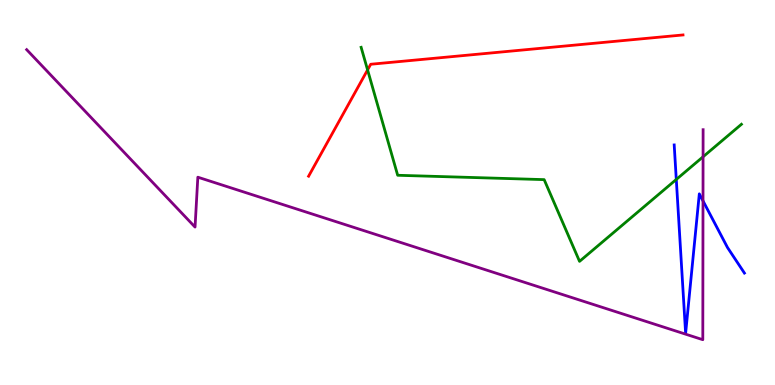[{'lines': ['blue', 'red'], 'intersections': []}, {'lines': ['green', 'red'], 'intersections': [{'x': 4.74, 'y': 8.18}]}, {'lines': ['purple', 'red'], 'intersections': []}, {'lines': ['blue', 'green'], 'intersections': [{'x': 8.73, 'y': 5.34}]}, {'lines': ['blue', 'purple'], 'intersections': [{'x': 9.07, 'y': 4.78}]}, {'lines': ['green', 'purple'], 'intersections': [{'x': 9.07, 'y': 5.93}]}]